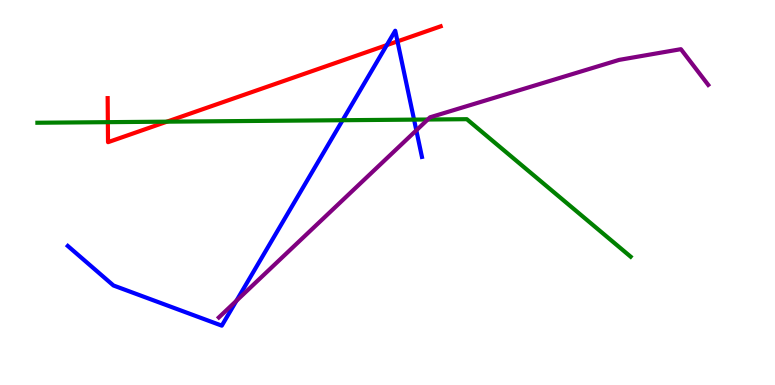[{'lines': ['blue', 'red'], 'intersections': [{'x': 4.99, 'y': 8.83}, {'x': 5.13, 'y': 8.93}]}, {'lines': ['green', 'red'], 'intersections': [{'x': 1.39, 'y': 6.83}, {'x': 2.15, 'y': 6.84}]}, {'lines': ['purple', 'red'], 'intersections': []}, {'lines': ['blue', 'green'], 'intersections': [{'x': 4.42, 'y': 6.88}, {'x': 5.34, 'y': 6.89}]}, {'lines': ['blue', 'purple'], 'intersections': [{'x': 3.05, 'y': 2.19}, {'x': 5.37, 'y': 6.61}]}, {'lines': ['green', 'purple'], 'intersections': [{'x': 5.52, 'y': 6.9}]}]